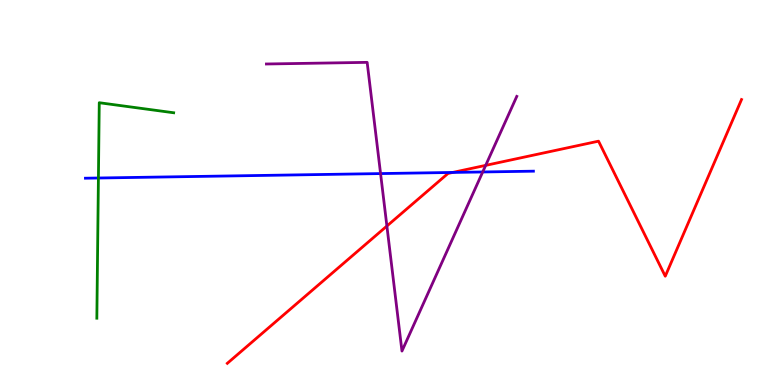[{'lines': ['blue', 'red'], 'intersections': [{'x': 5.84, 'y': 5.52}]}, {'lines': ['green', 'red'], 'intersections': []}, {'lines': ['purple', 'red'], 'intersections': [{'x': 4.99, 'y': 4.13}, {'x': 6.27, 'y': 5.7}]}, {'lines': ['blue', 'green'], 'intersections': [{'x': 1.27, 'y': 5.38}]}, {'lines': ['blue', 'purple'], 'intersections': [{'x': 4.91, 'y': 5.49}, {'x': 6.23, 'y': 5.53}]}, {'lines': ['green', 'purple'], 'intersections': []}]